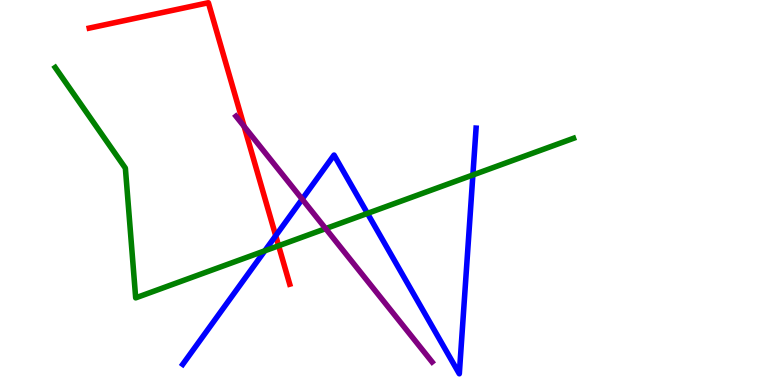[{'lines': ['blue', 'red'], 'intersections': [{'x': 3.56, 'y': 3.88}]}, {'lines': ['green', 'red'], 'intersections': [{'x': 3.6, 'y': 3.62}]}, {'lines': ['purple', 'red'], 'intersections': [{'x': 3.15, 'y': 6.72}]}, {'lines': ['blue', 'green'], 'intersections': [{'x': 3.42, 'y': 3.49}, {'x': 4.74, 'y': 4.46}, {'x': 6.1, 'y': 5.46}]}, {'lines': ['blue', 'purple'], 'intersections': [{'x': 3.9, 'y': 4.83}]}, {'lines': ['green', 'purple'], 'intersections': [{'x': 4.2, 'y': 4.06}]}]